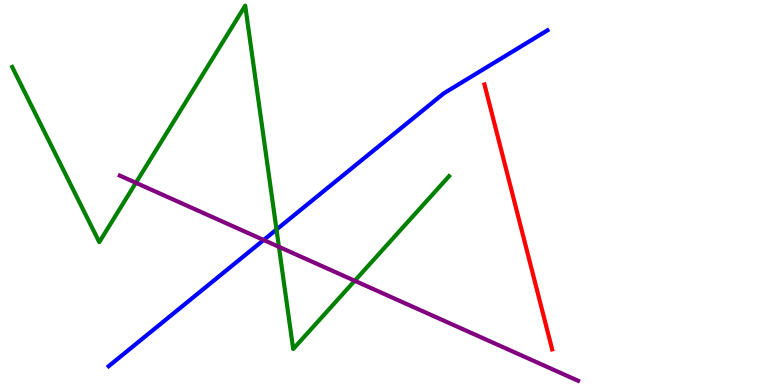[{'lines': ['blue', 'red'], 'intersections': []}, {'lines': ['green', 'red'], 'intersections': []}, {'lines': ['purple', 'red'], 'intersections': []}, {'lines': ['blue', 'green'], 'intersections': [{'x': 3.57, 'y': 4.04}]}, {'lines': ['blue', 'purple'], 'intersections': [{'x': 3.4, 'y': 3.77}]}, {'lines': ['green', 'purple'], 'intersections': [{'x': 1.75, 'y': 5.25}, {'x': 3.6, 'y': 3.59}, {'x': 4.58, 'y': 2.71}]}]